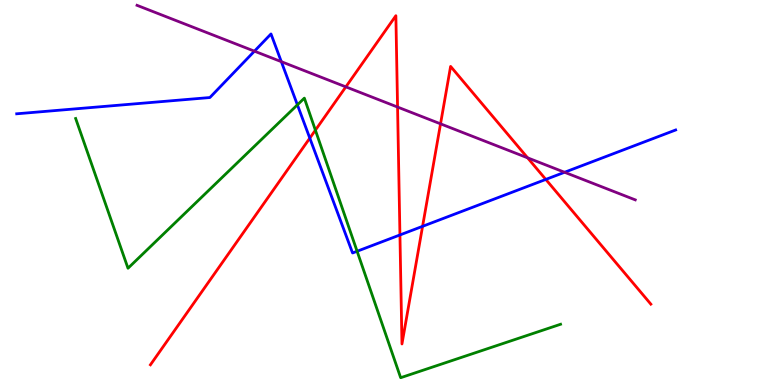[{'lines': ['blue', 'red'], 'intersections': [{'x': 4.0, 'y': 6.41}, {'x': 5.16, 'y': 3.9}, {'x': 5.45, 'y': 4.12}, {'x': 7.04, 'y': 5.34}]}, {'lines': ['green', 'red'], 'intersections': [{'x': 4.07, 'y': 6.62}]}, {'lines': ['purple', 'red'], 'intersections': [{'x': 4.46, 'y': 7.74}, {'x': 5.13, 'y': 7.22}, {'x': 5.68, 'y': 6.78}, {'x': 6.81, 'y': 5.9}]}, {'lines': ['blue', 'green'], 'intersections': [{'x': 3.84, 'y': 7.28}, {'x': 4.61, 'y': 3.47}]}, {'lines': ['blue', 'purple'], 'intersections': [{'x': 3.28, 'y': 8.67}, {'x': 3.63, 'y': 8.4}, {'x': 7.28, 'y': 5.53}]}, {'lines': ['green', 'purple'], 'intersections': []}]